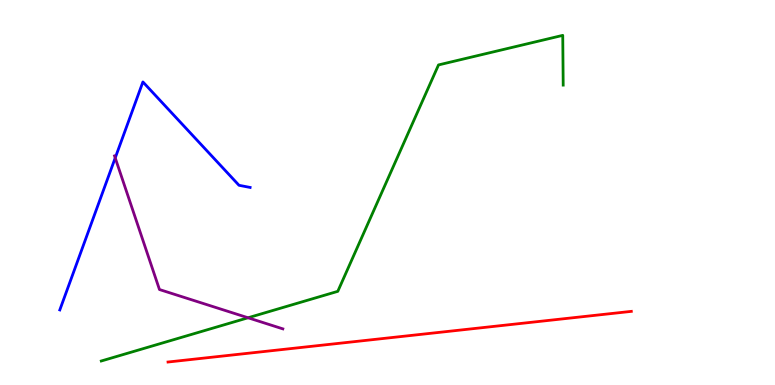[{'lines': ['blue', 'red'], 'intersections': []}, {'lines': ['green', 'red'], 'intersections': []}, {'lines': ['purple', 'red'], 'intersections': []}, {'lines': ['blue', 'green'], 'intersections': []}, {'lines': ['blue', 'purple'], 'intersections': [{'x': 1.49, 'y': 5.9}]}, {'lines': ['green', 'purple'], 'intersections': [{'x': 3.2, 'y': 1.75}]}]